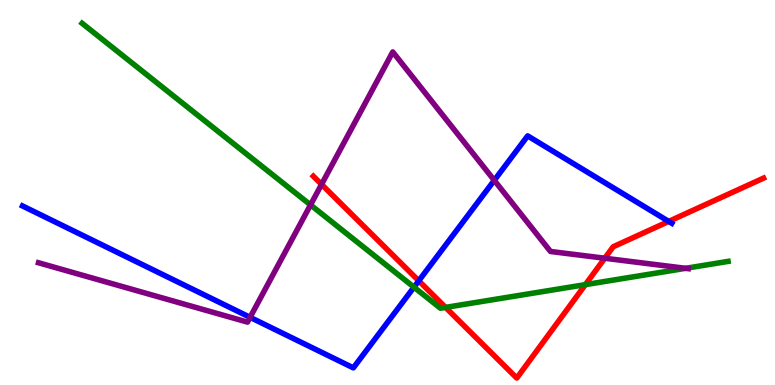[{'lines': ['blue', 'red'], 'intersections': [{'x': 5.4, 'y': 2.71}, {'x': 8.63, 'y': 4.25}]}, {'lines': ['green', 'red'], 'intersections': [{'x': 5.75, 'y': 2.02}, {'x': 7.55, 'y': 2.61}]}, {'lines': ['purple', 'red'], 'intersections': [{'x': 4.15, 'y': 5.21}, {'x': 7.8, 'y': 3.29}]}, {'lines': ['blue', 'green'], 'intersections': [{'x': 5.34, 'y': 2.54}]}, {'lines': ['blue', 'purple'], 'intersections': [{'x': 3.23, 'y': 1.76}, {'x': 6.38, 'y': 5.32}]}, {'lines': ['green', 'purple'], 'intersections': [{'x': 4.01, 'y': 4.68}, {'x': 8.85, 'y': 3.03}]}]